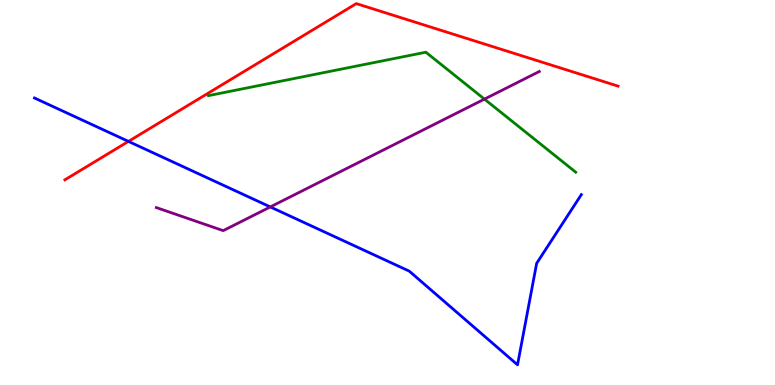[{'lines': ['blue', 'red'], 'intersections': [{'x': 1.66, 'y': 6.33}]}, {'lines': ['green', 'red'], 'intersections': []}, {'lines': ['purple', 'red'], 'intersections': []}, {'lines': ['blue', 'green'], 'intersections': []}, {'lines': ['blue', 'purple'], 'intersections': [{'x': 3.49, 'y': 4.63}]}, {'lines': ['green', 'purple'], 'intersections': [{'x': 6.25, 'y': 7.43}]}]